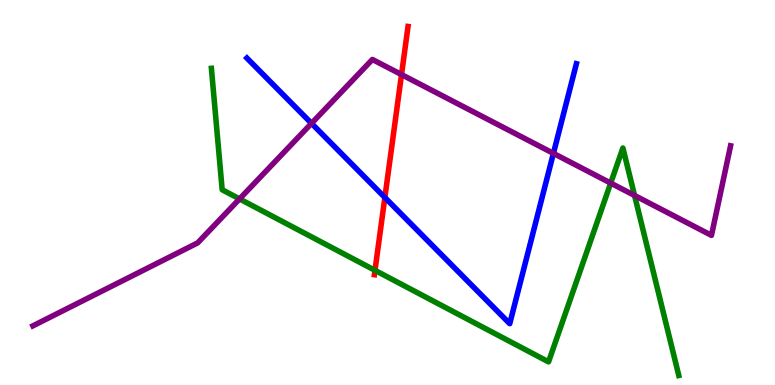[{'lines': ['blue', 'red'], 'intersections': [{'x': 4.97, 'y': 4.87}]}, {'lines': ['green', 'red'], 'intersections': [{'x': 4.84, 'y': 2.98}]}, {'lines': ['purple', 'red'], 'intersections': [{'x': 5.18, 'y': 8.06}]}, {'lines': ['blue', 'green'], 'intersections': []}, {'lines': ['blue', 'purple'], 'intersections': [{'x': 4.02, 'y': 6.8}, {'x': 7.14, 'y': 6.02}]}, {'lines': ['green', 'purple'], 'intersections': [{'x': 3.09, 'y': 4.83}, {'x': 7.88, 'y': 5.24}, {'x': 8.19, 'y': 4.92}]}]